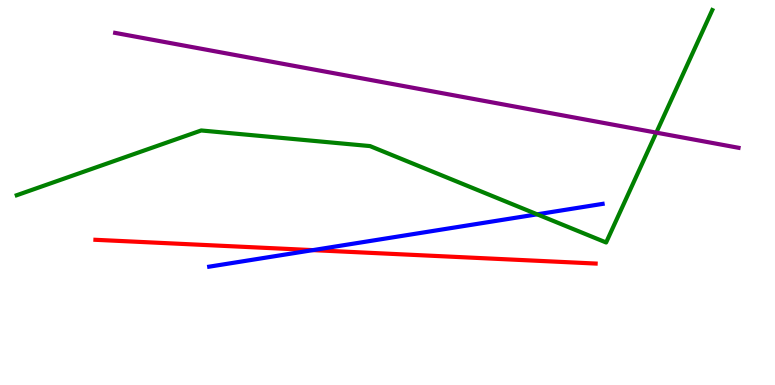[{'lines': ['blue', 'red'], 'intersections': [{'x': 4.04, 'y': 3.5}]}, {'lines': ['green', 'red'], 'intersections': []}, {'lines': ['purple', 'red'], 'intersections': []}, {'lines': ['blue', 'green'], 'intersections': [{'x': 6.93, 'y': 4.43}]}, {'lines': ['blue', 'purple'], 'intersections': []}, {'lines': ['green', 'purple'], 'intersections': [{'x': 8.47, 'y': 6.56}]}]